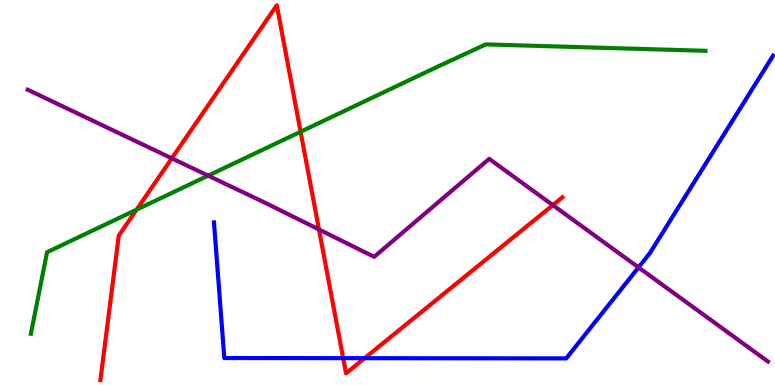[{'lines': ['blue', 'red'], 'intersections': [{'x': 4.43, 'y': 0.697}, {'x': 4.7, 'y': 0.697}]}, {'lines': ['green', 'red'], 'intersections': [{'x': 1.76, 'y': 4.55}, {'x': 3.88, 'y': 6.58}]}, {'lines': ['purple', 'red'], 'intersections': [{'x': 2.22, 'y': 5.89}, {'x': 4.12, 'y': 4.04}, {'x': 7.13, 'y': 4.67}]}, {'lines': ['blue', 'green'], 'intersections': []}, {'lines': ['blue', 'purple'], 'intersections': [{'x': 8.24, 'y': 3.05}]}, {'lines': ['green', 'purple'], 'intersections': [{'x': 2.69, 'y': 5.44}]}]